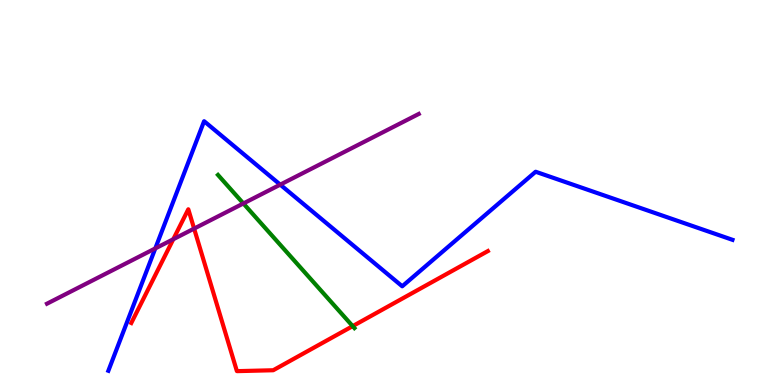[{'lines': ['blue', 'red'], 'intersections': []}, {'lines': ['green', 'red'], 'intersections': [{'x': 4.55, 'y': 1.53}]}, {'lines': ['purple', 'red'], 'intersections': [{'x': 2.24, 'y': 3.79}, {'x': 2.5, 'y': 4.06}]}, {'lines': ['blue', 'green'], 'intersections': []}, {'lines': ['blue', 'purple'], 'intersections': [{'x': 2.0, 'y': 3.55}, {'x': 3.62, 'y': 5.2}]}, {'lines': ['green', 'purple'], 'intersections': [{'x': 3.14, 'y': 4.72}]}]